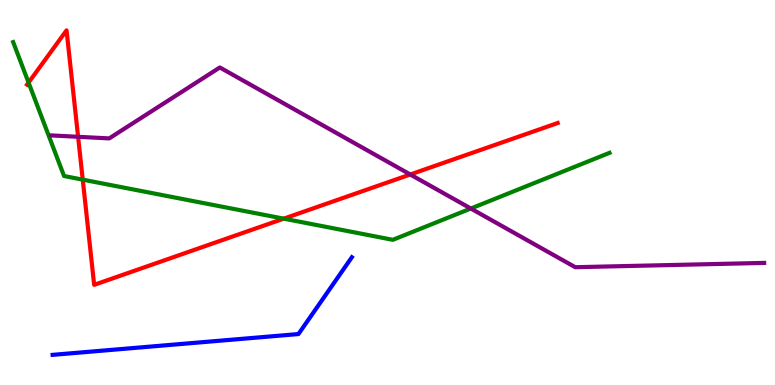[{'lines': ['blue', 'red'], 'intersections': []}, {'lines': ['green', 'red'], 'intersections': [{'x': 0.368, 'y': 7.85}, {'x': 1.07, 'y': 5.33}, {'x': 3.66, 'y': 4.32}]}, {'lines': ['purple', 'red'], 'intersections': [{'x': 1.01, 'y': 6.45}, {'x': 5.29, 'y': 5.47}]}, {'lines': ['blue', 'green'], 'intersections': []}, {'lines': ['blue', 'purple'], 'intersections': []}, {'lines': ['green', 'purple'], 'intersections': [{'x': 6.08, 'y': 4.58}]}]